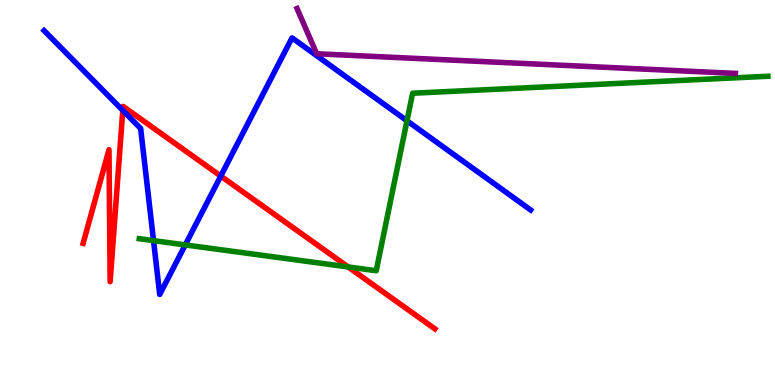[{'lines': ['blue', 'red'], 'intersections': [{'x': 1.58, 'y': 7.13}, {'x': 2.85, 'y': 5.43}]}, {'lines': ['green', 'red'], 'intersections': [{'x': 4.49, 'y': 3.07}]}, {'lines': ['purple', 'red'], 'intersections': []}, {'lines': ['blue', 'green'], 'intersections': [{'x': 1.98, 'y': 3.75}, {'x': 2.39, 'y': 3.64}, {'x': 5.25, 'y': 6.86}]}, {'lines': ['blue', 'purple'], 'intersections': []}, {'lines': ['green', 'purple'], 'intersections': []}]